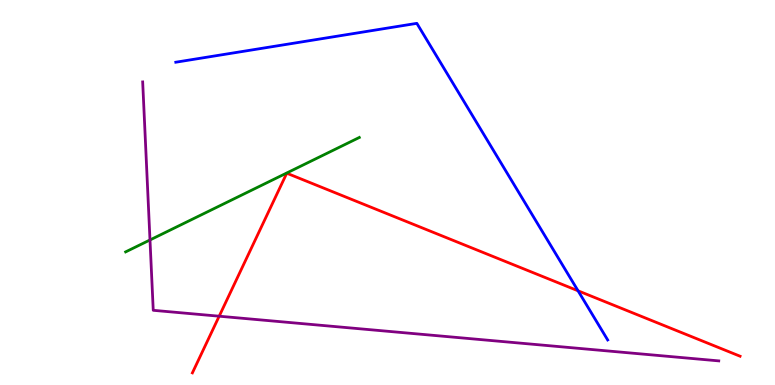[{'lines': ['blue', 'red'], 'intersections': [{'x': 7.46, 'y': 2.45}]}, {'lines': ['green', 'red'], 'intersections': []}, {'lines': ['purple', 'red'], 'intersections': [{'x': 2.83, 'y': 1.79}]}, {'lines': ['blue', 'green'], 'intersections': []}, {'lines': ['blue', 'purple'], 'intersections': []}, {'lines': ['green', 'purple'], 'intersections': [{'x': 1.94, 'y': 3.77}]}]